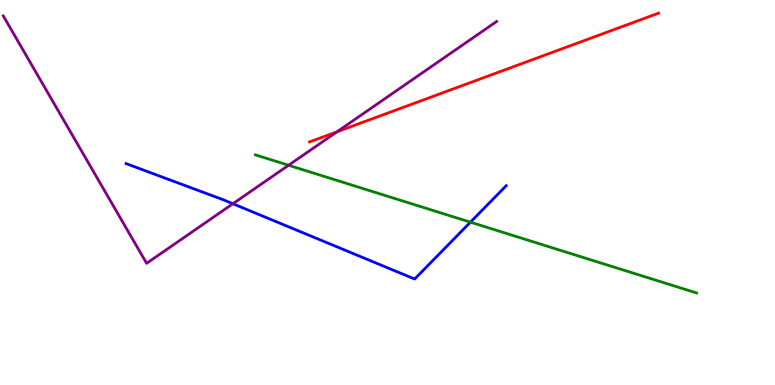[{'lines': ['blue', 'red'], 'intersections': []}, {'lines': ['green', 'red'], 'intersections': []}, {'lines': ['purple', 'red'], 'intersections': [{'x': 4.35, 'y': 6.58}]}, {'lines': ['blue', 'green'], 'intersections': [{'x': 6.07, 'y': 4.23}]}, {'lines': ['blue', 'purple'], 'intersections': [{'x': 3.01, 'y': 4.71}]}, {'lines': ['green', 'purple'], 'intersections': [{'x': 3.72, 'y': 5.71}]}]